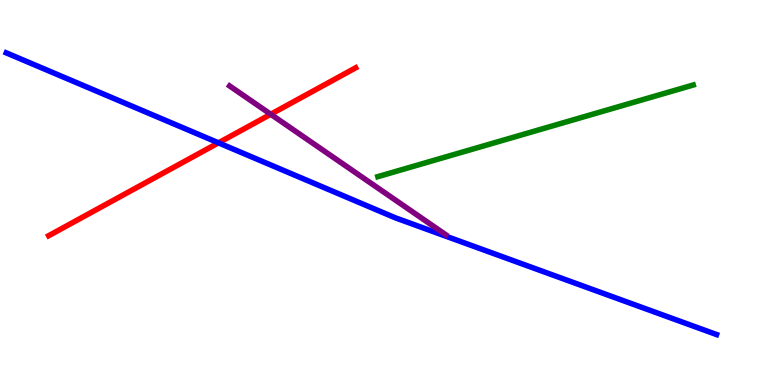[{'lines': ['blue', 'red'], 'intersections': [{'x': 2.82, 'y': 6.29}]}, {'lines': ['green', 'red'], 'intersections': []}, {'lines': ['purple', 'red'], 'intersections': [{'x': 3.49, 'y': 7.03}]}, {'lines': ['blue', 'green'], 'intersections': []}, {'lines': ['blue', 'purple'], 'intersections': []}, {'lines': ['green', 'purple'], 'intersections': []}]